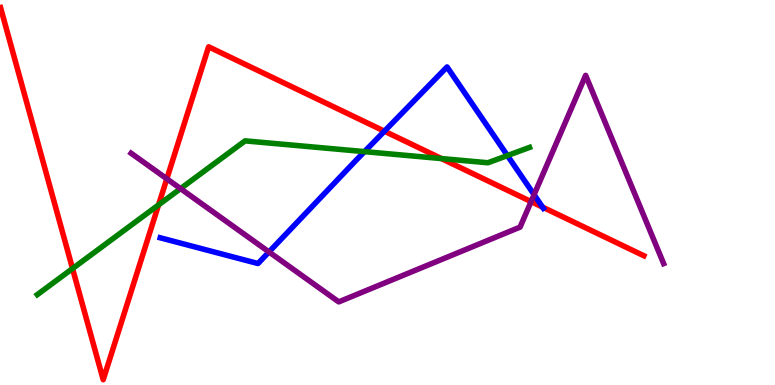[{'lines': ['blue', 'red'], 'intersections': [{'x': 4.96, 'y': 6.59}, {'x': 7.0, 'y': 4.62}]}, {'lines': ['green', 'red'], 'intersections': [{'x': 0.936, 'y': 3.02}, {'x': 2.05, 'y': 4.68}, {'x': 5.7, 'y': 5.88}]}, {'lines': ['purple', 'red'], 'intersections': [{'x': 2.15, 'y': 5.36}, {'x': 6.85, 'y': 4.76}]}, {'lines': ['blue', 'green'], 'intersections': [{'x': 4.7, 'y': 6.06}, {'x': 6.55, 'y': 5.96}]}, {'lines': ['blue', 'purple'], 'intersections': [{'x': 3.47, 'y': 3.46}, {'x': 6.89, 'y': 4.94}]}, {'lines': ['green', 'purple'], 'intersections': [{'x': 2.33, 'y': 5.1}]}]